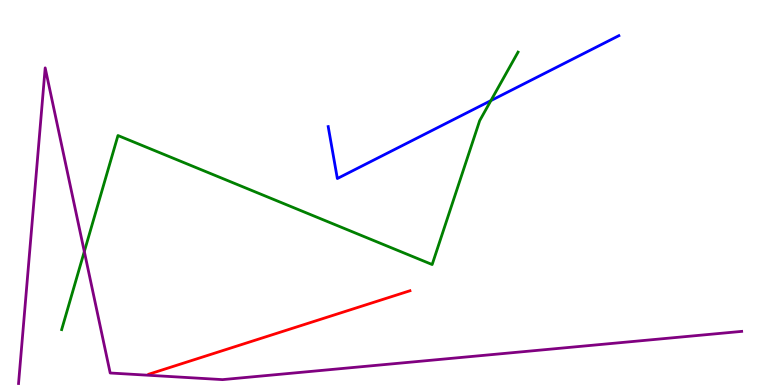[{'lines': ['blue', 'red'], 'intersections': []}, {'lines': ['green', 'red'], 'intersections': []}, {'lines': ['purple', 'red'], 'intersections': []}, {'lines': ['blue', 'green'], 'intersections': [{'x': 6.33, 'y': 7.39}]}, {'lines': ['blue', 'purple'], 'intersections': []}, {'lines': ['green', 'purple'], 'intersections': [{'x': 1.09, 'y': 3.47}]}]